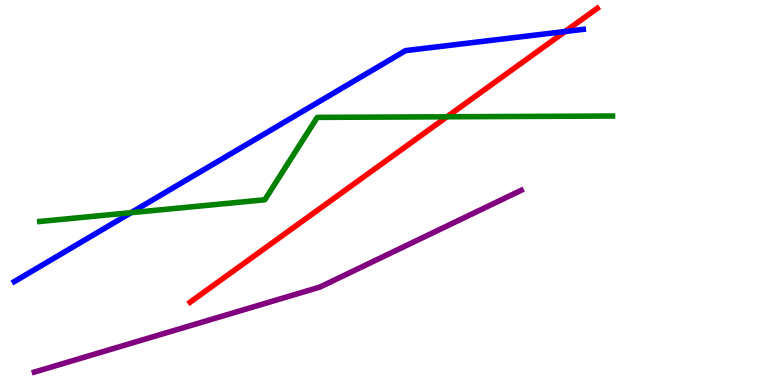[{'lines': ['blue', 'red'], 'intersections': [{'x': 7.29, 'y': 9.18}]}, {'lines': ['green', 'red'], 'intersections': [{'x': 5.77, 'y': 6.97}]}, {'lines': ['purple', 'red'], 'intersections': []}, {'lines': ['blue', 'green'], 'intersections': [{'x': 1.69, 'y': 4.48}]}, {'lines': ['blue', 'purple'], 'intersections': []}, {'lines': ['green', 'purple'], 'intersections': []}]